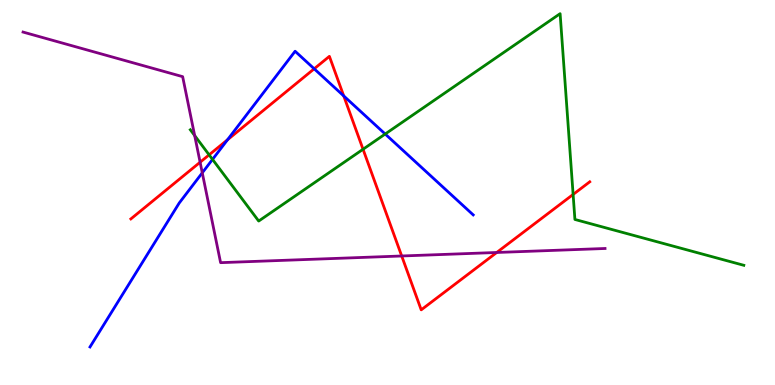[{'lines': ['blue', 'red'], 'intersections': [{'x': 2.94, 'y': 6.37}, {'x': 4.05, 'y': 8.21}, {'x': 4.44, 'y': 7.51}]}, {'lines': ['green', 'red'], 'intersections': [{'x': 2.7, 'y': 5.98}, {'x': 4.68, 'y': 6.12}, {'x': 7.4, 'y': 4.95}]}, {'lines': ['purple', 'red'], 'intersections': [{'x': 2.58, 'y': 5.79}, {'x': 5.18, 'y': 3.35}, {'x': 6.41, 'y': 3.44}]}, {'lines': ['blue', 'green'], 'intersections': [{'x': 2.74, 'y': 5.86}, {'x': 4.97, 'y': 6.52}]}, {'lines': ['blue', 'purple'], 'intersections': [{'x': 2.61, 'y': 5.51}]}, {'lines': ['green', 'purple'], 'intersections': [{'x': 2.51, 'y': 6.48}]}]